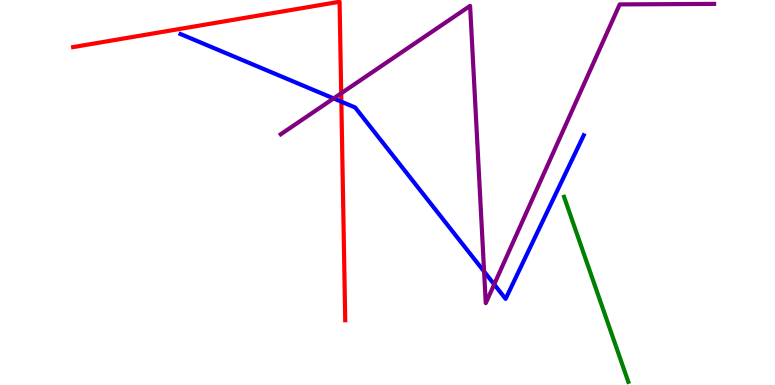[{'lines': ['blue', 'red'], 'intersections': [{'x': 4.4, 'y': 7.36}]}, {'lines': ['green', 'red'], 'intersections': []}, {'lines': ['purple', 'red'], 'intersections': [{'x': 4.4, 'y': 7.58}]}, {'lines': ['blue', 'green'], 'intersections': []}, {'lines': ['blue', 'purple'], 'intersections': [{'x': 4.3, 'y': 7.44}, {'x': 6.25, 'y': 2.95}, {'x': 6.38, 'y': 2.61}]}, {'lines': ['green', 'purple'], 'intersections': []}]